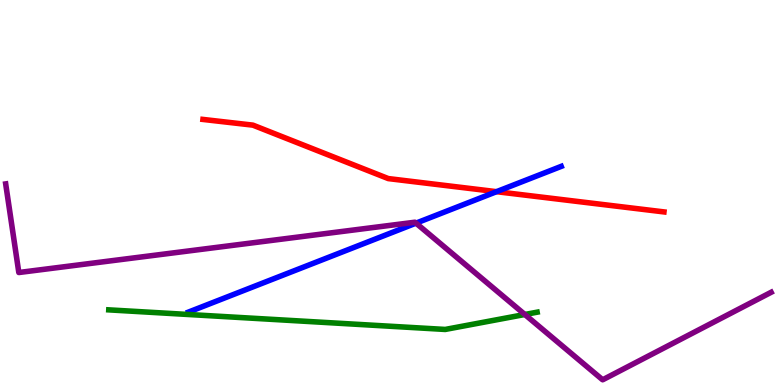[{'lines': ['blue', 'red'], 'intersections': [{'x': 6.41, 'y': 5.02}]}, {'lines': ['green', 'red'], 'intersections': []}, {'lines': ['purple', 'red'], 'intersections': []}, {'lines': ['blue', 'green'], 'intersections': []}, {'lines': ['blue', 'purple'], 'intersections': [{'x': 5.37, 'y': 4.2}]}, {'lines': ['green', 'purple'], 'intersections': [{'x': 6.77, 'y': 1.83}]}]